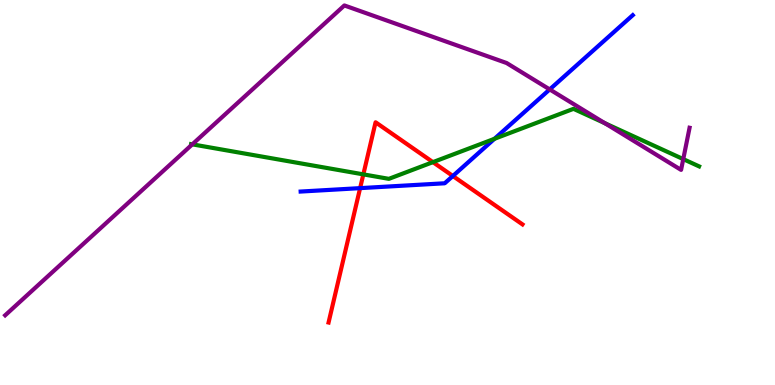[{'lines': ['blue', 'red'], 'intersections': [{'x': 4.65, 'y': 5.11}, {'x': 5.84, 'y': 5.43}]}, {'lines': ['green', 'red'], 'intersections': [{'x': 4.69, 'y': 5.47}, {'x': 5.59, 'y': 5.79}]}, {'lines': ['purple', 'red'], 'intersections': []}, {'lines': ['blue', 'green'], 'intersections': [{'x': 6.38, 'y': 6.39}]}, {'lines': ['blue', 'purple'], 'intersections': [{'x': 7.09, 'y': 7.68}]}, {'lines': ['green', 'purple'], 'intersections': [{'x': 2.48, 'y': 6.25}, {'x': 7.8, 'y': 6.8}, {'x': 8.82, 'y': 5.87}]}]